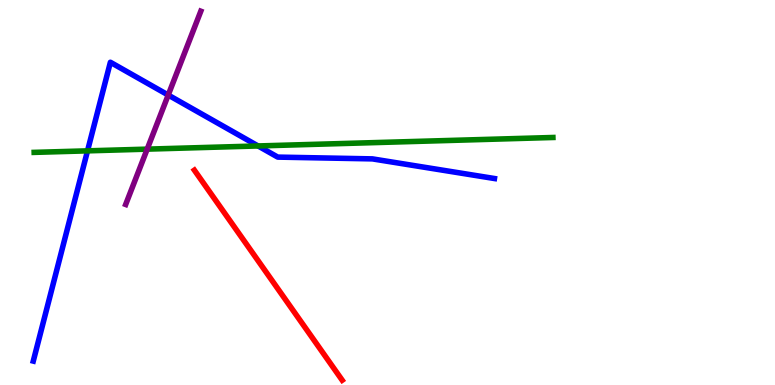[{'lines': ['blue', 'red'], 'intersections': []}, {'lines': ['green', 'red'], 'intersections': []}, {'lines': ['purple', 'red'], 'intersections': []}, {'lines': ['blue', 'green'], 'intersections': [{'x': 1.13, 'y': 6.08}, {'x': 3.33, 'y': 6.21}]}, {'lines': ['blue', 'purple'], 'intersections': [{'x': 2.17, 'y': 7.53}]}, {'lines': ['green', 'purple'], 'intersections': [{'x': 1.9, 'y': 6.13}]}]